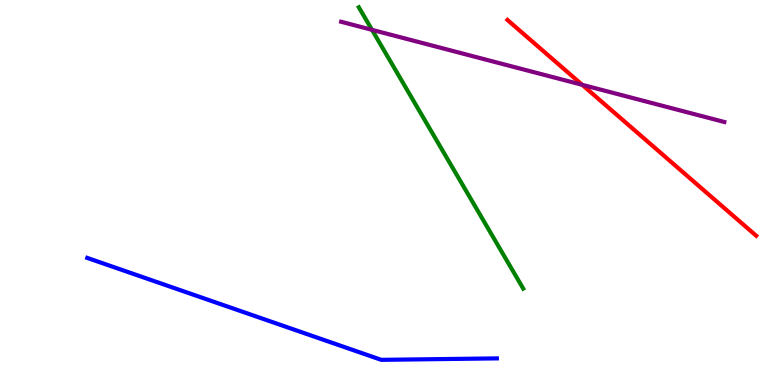[{'lines': ['blue', 'red'], 'intersections': []}, {'lines': ['green', 'red'], 'intersections': []}, {'lines': ['purple', 'red'], 'intersections': [{'x': 7.51, 'y': 7.8}]}, {'lines': ['blue', 'green'], 'intersections': []}, {'lines': ['blue', 'purple'], 'intersections': []}, {'lines': ['green', 'purple'], 'intersections': [{'x': 4.8, 'y': 9.22}]}]